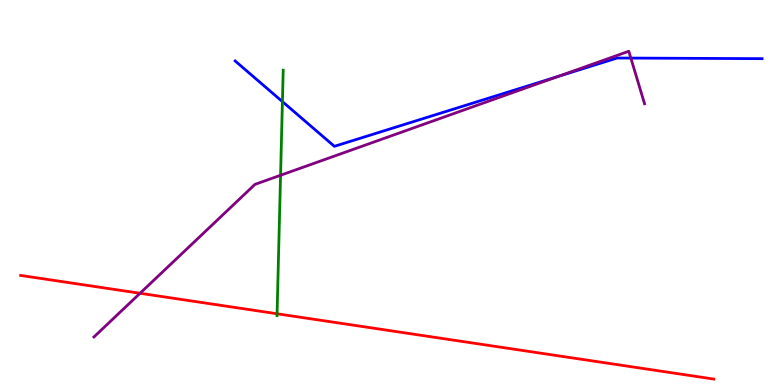[{'lines': ['blue', 'red'], 'intersections': []}, {'lines': ['green', 'red'], 'intersections': [{'x': 3.58, 'y': 1.85}]}, {'lines': ['purple', 'red'], 'intersections': [{'x': 1.81, 'y': 2.38}]}, {'lines': ['blue', 'green'], 'intersections': [{'x': 3.64, 'y': 7.36}]}, {'lines': ['blue', 'purple'], 'intersections': [{'x': 7.2, 'y': 8.01}, {'x': 8.14, 'y': 8.49}]}, {'lines': ['green', 'purple'], 'intersections': [{'x': 3.62, 'y': 5.45}]}]